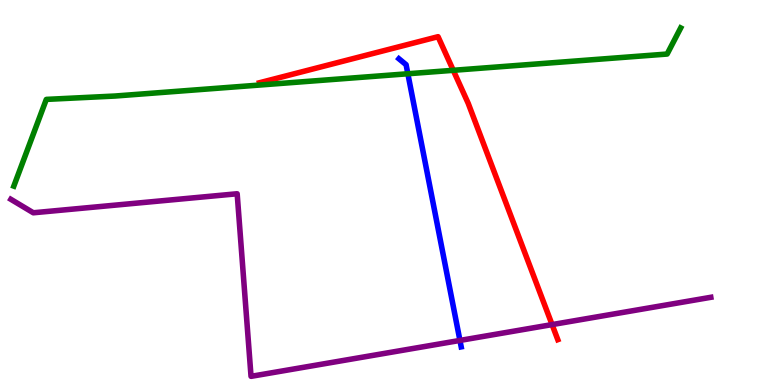[{'lines': ['blue', 'red'], 'intersections': []}, {'lines': ['green', 'red'], 'intersections': [{'x': 5.85, 'y': 8.17}]}, {'lines': ['purple', 'red'], 'intersections': [{'x': 7.12, 'y': 1.57}]}, {'lines': ['blue', 'green'], 'intersections': [{'x': 5.26, 'y': 8.08}]}, {'lines': ['blue', 'purple'], 'intersections': [{'x': 5.93, 'y': 1.16}]}, {'lines': ['green', 'purple'], 'intersections': []}]